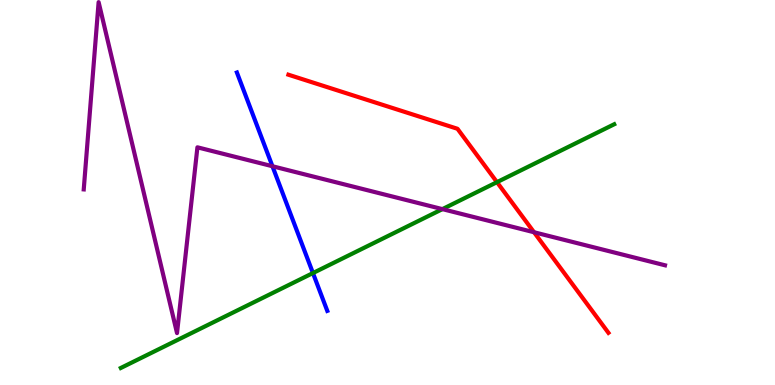[{'lines': ['blue', 'red'], 'intersections': []}, {'lines': ['green', 'red'], 'intersections': [{'x': 6.41, 'y': 5.27}]}, {'lines': ['purple', 'red'], 'intersections': [{'x': 6.89, 'y': 3.97}]}, {'lines': ['blue', 'green'], 'intersections': [{'x': 4.04, 'y': 2.91}]}, {'lines': ['blue', 'purple'], 'intersections': [{'x': 3.52, 'y': 5.68}]}, {'lines': ['green', 'purple'], 'intersections': [{'x': 5.71, 'y': 4.57}]}]